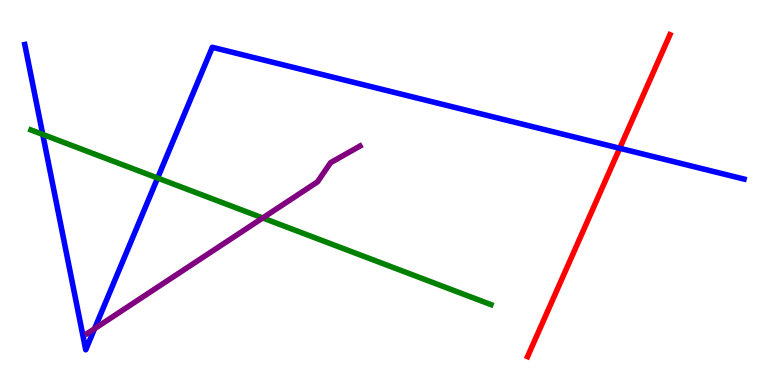[{'lines': ['blue', 'red'], 'intersections': [{'x': 8.0, 'y': 6.15}]}, {'lines': ['green', 'red'], 'intersections': []}, {'lines': ['purple', 'red'], 'intersections': []}, {'lines': ['blue', 'green'], 'intersections': [{'x': 0.552, 'y': 6.51}, {'x': 2.03, 'y': 5.38}]}, {'lines': ['blue', 'purple'], 'intersections': [{'x': 1.22, 'y': 1.46}]}, {'lines': ['green', 'purple'], 'intersections': [{'x': 3.39, 'y': 4.34}]}]